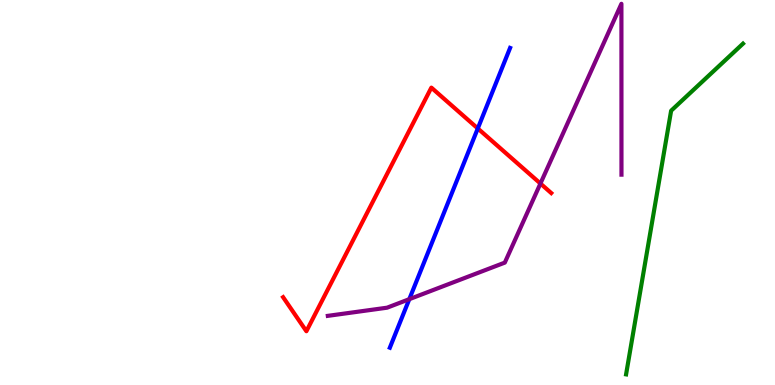[{'lines': ['blue', 'red'], 'intersections': [{'x': 6.17, 'y': 6.66}]}, {'lines': ['green', 'red'], 'intersections': []}, {'lines': ['purple', 'red'], 'intersections': [{'x': 6.97, 'y': 5.23}]}, {'lines': ['blue', 'green'], 'intersections': []}, {'lines': ['blue', 'purple'], 'intersections': [{'x': 5.28, 'y': 2.23}]}, {'lines': ['green', 'purple'], 'intersections': []}]